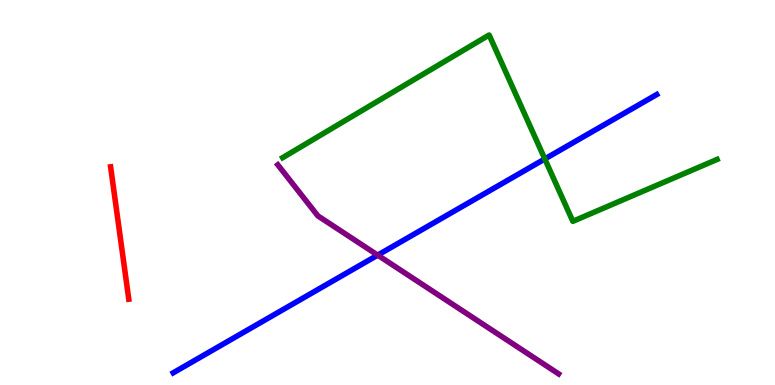[{'lines': ['blue', 'red'], 'intersections': []}, {'lines': ['green', 'red'], 'intersections': []}, {'lines': ['purple', 'red'], 'intersections': []}, {'lines': ['blue', 'green'], 'intersections': [{'x': 7.03, 'y': 5.87}]}, {'lines': ['blue', 'purple'], 'intersections': [{'x': 4.87, 'y': 3.37}]}, {'lines': ['green', 'purple'], 'intersections': []}]